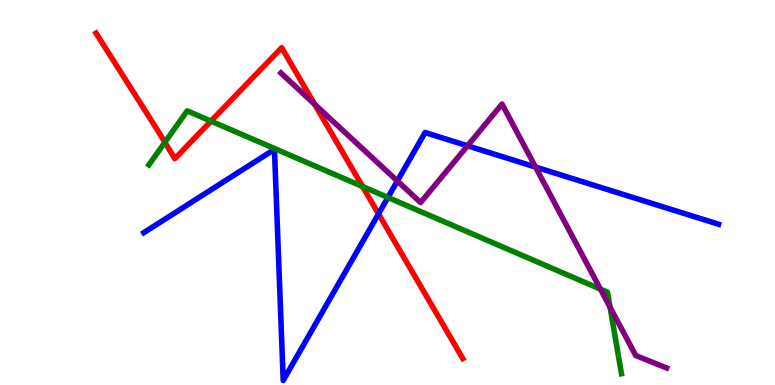[{'lines': ['blue', 'red'], 'intersections': [{'x': 4.88, 'y': 4.44}]}, {'lines': ['green', 'red'], 'intersections': [{'x': 2.13, 'y': 6.3}, {'x': 2.72, 'y': 6.85}, {'x': 4.68, 'y': 5.15}]}, {'lines': ['purple', 'red'], 'intersections': [{'x': 4.06, 'y': 7.29}]}, {'lines': ['blue', 'green'], 'intersections': [{'x': 5.01, 'y': 4.87}]}, {'lines': ['blue', 'purple'], 'intersections': [{'x': 5.13, 'y': 5.3}, {'x': 6.03, 'y': 6.21}, {'x': 6.91, 'y': 5.66}]}, {'lines': ['green', 'purple'], 'intersections': [{'x': 7.75, 'y': 2.49}, {'x': 7.87, 'y': 2.02}]}]